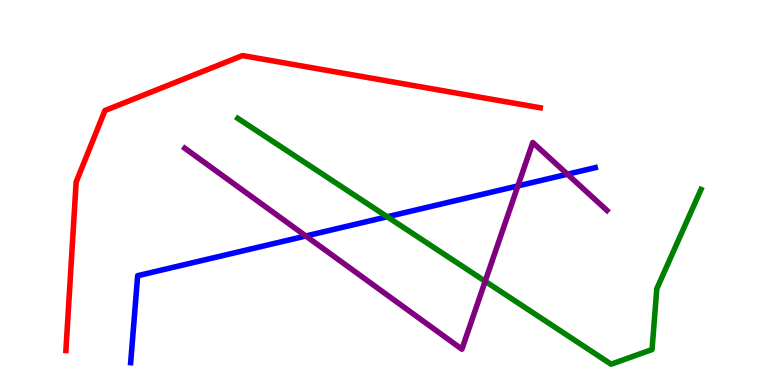[{'lines': ['blue', 'red'], 'intersections': []}, {'lines': ['green', 'red'], 'intersections': []}, {'lines': ['purple', 'red'], 'intersections': []}, {'lines': ['blue', 'green'], 'intersections': [{'x': 5.0, 'y': 4.37}]}, {'lines': ['blue', 'purple'], 'intersections': [{'x': 3.95, 'y': 3.87}, {'x': 6.68, 'y': 5.17}, {'x': 7.32, 'y': 5.47}]}, {'lines': ['green', 'purple'], 'intersections': [{'x': 6.26, 'y': 2.69}]}]